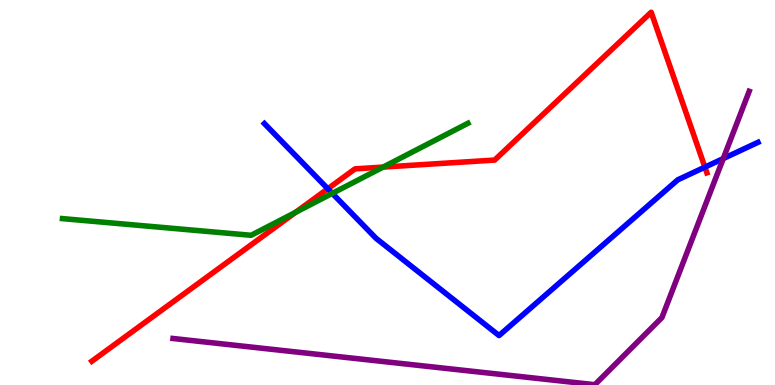[{'lines': ['blue', 'red'], 'intersections': [{'x': 4.23, 'y': 5.1}, {'x': 9.1, 'y': 5.66}]}, {'lines': ['green', 'red'], 'intersections': [{'x': 3.81, 'y': 4.48}, {'x': 4.94, 'y': 5.66}]}, {'lines': ['purple', 'red'], 'intersections': []}, {'lines': ['blue', 'green'], 'intersections': [{'x': 4.29, 'y': 4.98}]}, {'lines': ['blue', 'purple'], 'intersections': [{'x': 9.33, 'y': 5.88}]}, {'lines': ['green', 'purple'], 'intersections': []}]